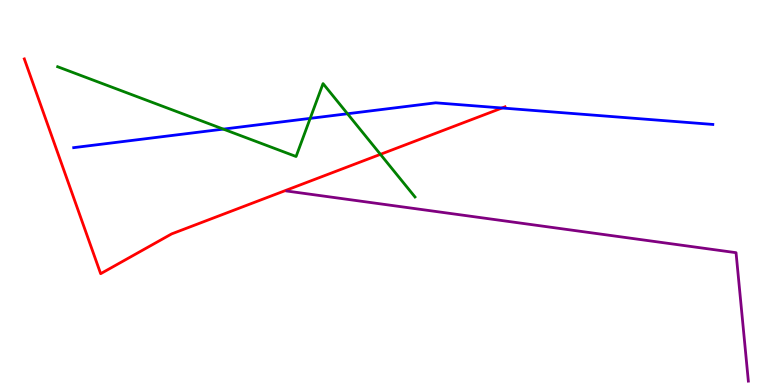[{'lines': ['blue', 'red'], 'intersections': [{'x': 6.48, 'y': 7.19}]}, {'lines': ['green', 'red'], 'intersections': [{'x': 4.91, 'y': 5.99}]}, {'lines': ['purple', 'red'], 'intersections': []}, {'lines': ['blue', 'green'], 'intersections': [{'x': 2.88, 'y': 6.65}, {'x': 4.0, 'y': 6.93}, {'x': 4.48, 'y': 7.05}]}, {'lines': ['blue', 'purple'], 'intersections': []}, {'lines': ['green', 'purple'], 'intersections': []}]